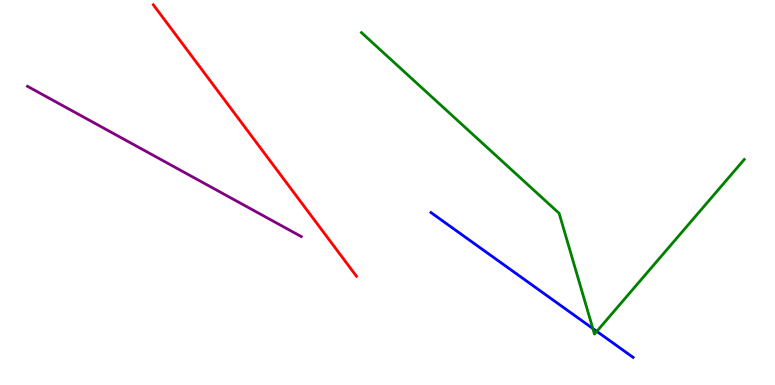[{'lines': ['blue', 'red'], 'intersections': []}, {'lines': ['green', 'red'], 'intersections': []}, {'lines': ['purple', 'red'], 'intersections': []}, {'lines': ['blue', 'green'], 'intersections': [{'x': 7.65, 'y': 1.47}, {'x': 7.7, 'y': 1.39}]}, {'lines': ['blue', 'purple'], 'intersections': []}, {'lines': ['green', 'purple'], 'intersections': []}]